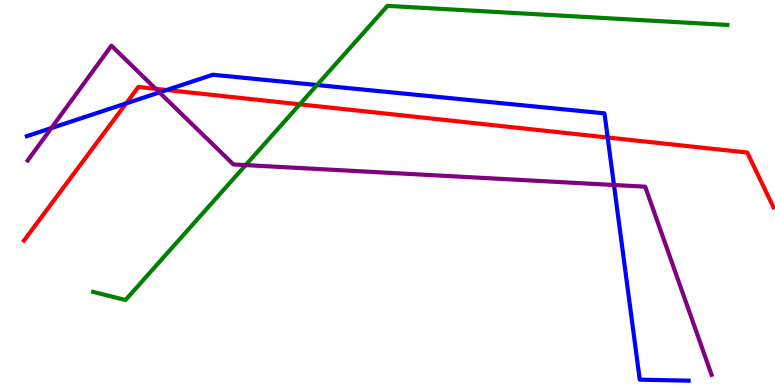[{'lines': ['blue', 'red'], 'intersections': [{'x': 1.63, 'y': 7.31}, {'x': 2.15, 'y': 7.66}, {'x': 7.84, 'y': 6.43}]}, {'lines': ['green', 'red'], 'intersections': [{'x': 3.87, 'y': 7.29}]}, {'lines': ['purple', 'red'], 'intersections': [{'x': 2.01, 'y': 7.69}]}, {'lines': ['blue', 'green'], 'intersections': [{'x': 4.09, 'y': 7.79}]}, {'lines': ['blue', 'purple'], 'intersections': [{'x': 0.662, 'y': 6.67}, {'x': 2.06, 'y': 7.6}, {'x': 7.92, 'y': 5.2}]}, {'lines': ['green', 'purple'], 'intersections': [{'x': 3.17, 'y': 5.71}]}]